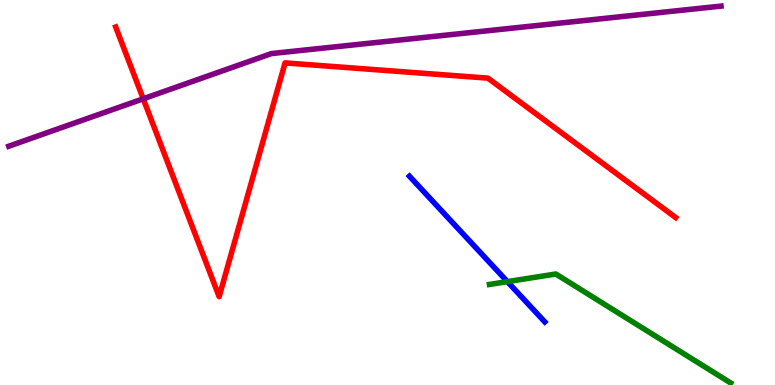[{'lines': ['blue', 'red'], 'intersections': []}, {'lines': ['green', 'red'], 'intersections': []}, {'lines': ['purple', 'red'], 'intersections': [{'x': 1.85, 'y': 7.43}]}, {'lines': ['blue', 'green'], 'intersections': [{'x': 6.55, 'y': 2.68}]}, {'lines': ['blue', 'purple'], 'intersections': []}, {'lines': ['green', 'purple'], 'intersections': []}]